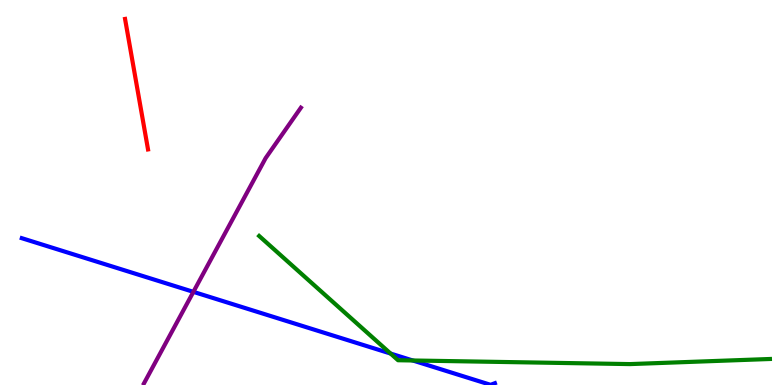[{'lines': ['blue', 'red'], 'intersections': []}, {'lines': ['green', 'red'], 'intersections': []}, {'lines': ['purple', 'red'], 'intersections': []}, {'lines': ['blue', 'green'], 'intersections': [{'x': 5.04, 'y': 0.817}, {'x': 5.33, 'y': 0.637}]}, {'lines': ['blue', 'purple'], 'intersections': [{'x': 2.5, 'y': 2.42}]}, {'lines': ['green', 'purple'], 'intersections': []}]